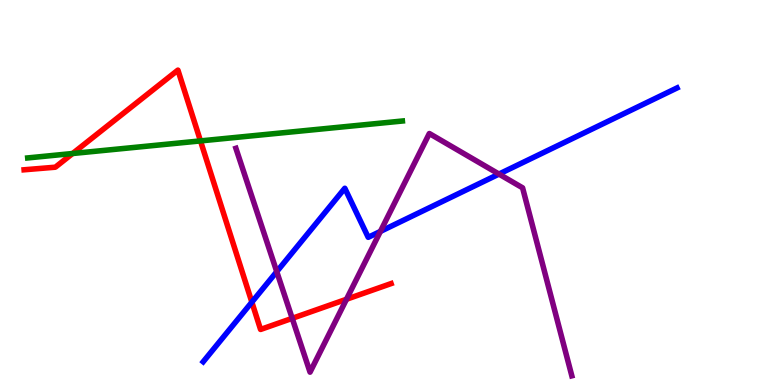[{'lines': ['blue', 'red'], 'intersections': [{'x': 3.25, 'y': 2.15}]}, {'lines': ['green', 'red'], 'intersections': [{'x': 0.937, 'y': 6.01}, {'x': 2.59, 'y': 6.34}]}, {'lines': ['purple', 'red'], 'intersections': [{'x': 3.77, 'y': 1.73}, {'x': 4.47, 'y': 2.23}]}, {'lines': ['blue', 'green'], 'intersections': []}, {'lines': ['blue', 'purple'], 'intersections': [{'x': 3.57, 'y': 2.94}, {'x': 4.91, 'y': 3.99}, {'x': 6.44, 'y': 5.48}]}, {'lines': ['green', 'purple'], 'intersections': []}]